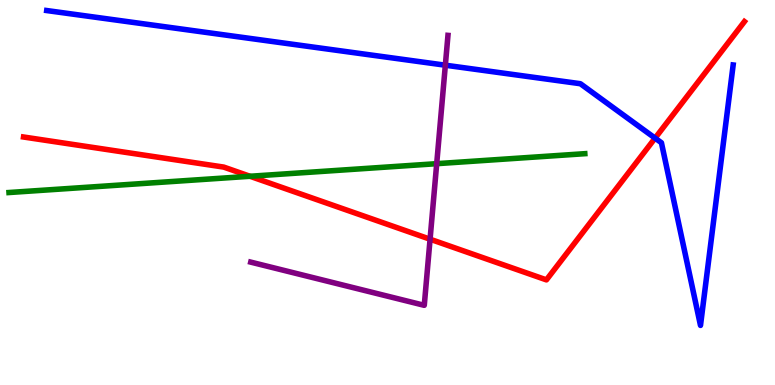[{'lines': ['blue', 'red'], 'intersections': [{'x': 8.45, 'y': 6.41}]}, {'lines': ['green', 'red'], 'intersections': [{'x': 3.23, 'y': 5.42}]}, {'lines': ['purple', 'red'], 'intersections': [{'x': 5.55, 'y': 3.79}]}, {'lines': ['blue', 'green'], 'intersections': []}, {'lines': ['blue', 'purple'], 'intersections': [{'x': 5.75, 'y': 8.31}]}, {'lines': ['green', 'purple'], 'intersections': [{'x': 5.63, 'y': 5.75}]}]